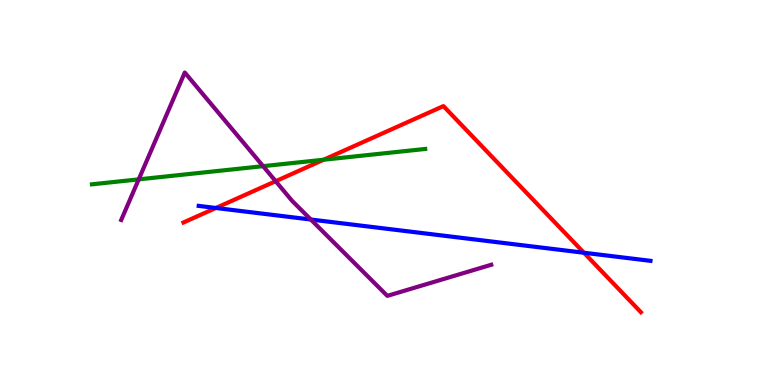[{'lines': ['blue', 'red'], 'intersections': [{'x': 2.79, 'y': 4.6}, {'x': 7.53, 'y': 3.44}]}, {'lines': ['green', 'red'], 'intersections': [{'x': 4.18, 'y': 5.85}]}, {'lines': ['purple', 'red'], 'intersections': [{'x': 3.56, 'y': 5.29}]}, {'lines': ['blue', 'green'], 'intersections': []}, {'lines': ['blue', 'purple'], 'intersections': [{'x': 4.01, 'y': 4.3}]}, {'lines': ['green', 'purple'], 'intersections': [{'x': 1.79, 'y': 5.34}, {'x': 3.39, 'y': 5.68}]}]